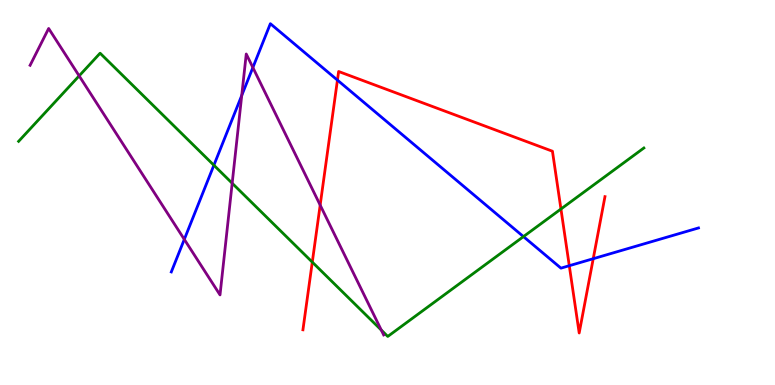[{'lines': ['blue', 'red'], 'intersections': [{'x': 4.35, 'y': 7.92}, {'x': 7.35, 'y': 3.1}, {'x': 7.65, 'y': 3.28}]}, {'lines': ['green', 'red'], 'intersections': [{'x': 4.03, 'y': 3.19}, {'x': 7.24, 'y': 4.57}]}, {'lines': ['purple', 'red'], 'intersections': [{'x': 4.13, 'y': 4.67}]}, {'lines': ['blue', 'green'], 'intersections': [{'x': 2.76, 'y': 5.71}, {'x': 6.75, 'y': 3.85}]}, {'lines': ['blue', 'purple'], 'intersections': [{'x': 2.38, 'y': 3.78}, {'x': 3.12, 'y': 7.52}, {'x': 3.26, 'y': 8.25}]}, {'lines': ['green', 'purple'], 'intersections': [{'x': 1.02, 'y': 8.03}, {'x': 3.0, 'y': 5.24}, {'x': 4.92, 'y': 1.43}]}]